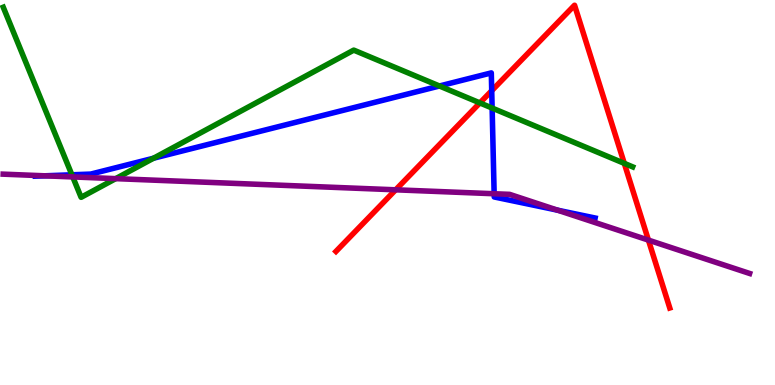[{'lines': ['blue', 'red'], 'intersections': [{'x': 6.34, 'y': 7.64}]}, {'lines': ['green', 'red'], 'intersections': [{'x': 6.19, 'y': 7.33}, {'x': 8.06, 'y': 5.76}]}, {'lines': ['purple', 'red'], 'intersections': [{'x': 5.11, 'y': 5.07}, {'x': 8.37, 'y': 3.76}]}, {'lines': ['blue', 'green'], 'intersections': [{'x': 0.928, 'y': 5.46}, {'x': 1.98, 'y': 5.89}, {'x': 5.67, 'y': 7.77}, {'x': 6.35, 'y': 7.19}]}, {'lines': ['blue', 'purple'], 'intersections': [{'x': 0.577, 'y': 5.43}, {'x': 6.38, 'y': 4.97}, {'x': 7.2, 'y': 4.54}]}, {'lines': ['green', 'purple'], 'intersections': [{'x': 0.939, 'y': 5.4}, {'x': 1.49, 'y': 5.36}]}]